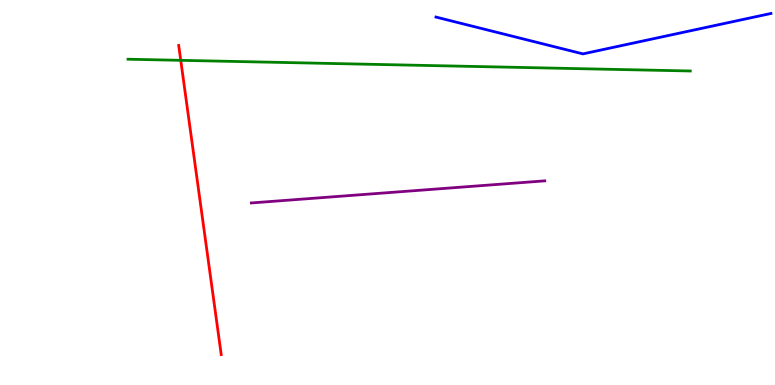[{'lines': ['blue', 'red'], 'intersections': []}, {'lines': ['green', 'red'], 'intersections': [{'x': 2.33, 'y': 8.43}]}, {'lines': ['purple', 'red'], 'intersections': []}, {'lines': ['blue', 'green'], 'intersections': []}, {'lines': ['blue', 'purple'], 'intersections': []}, {'lines': ['green', 'purple'], 'intersections': []}]